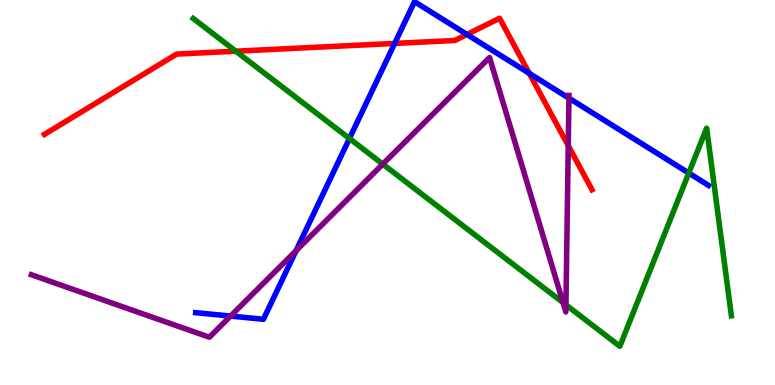[{'lines': ['blue', 'red'], 'intersections': [{'x': 5.09, 'y': 8.87}, {'x': 6.03, 'y': 9.11}, {'x': 6.83, 'y': 8.09}]}, {'lines': ['green', 'red'], 'intersections': [{'x': 3.04, 'y': 8.67}]}, {'lines': ['purple', 'red'], 'intersections': [{'x': 7.33, 'y': 6.22}]}, {'lines': ['blue', 'green'], 'intersections': [{'x': 4.51, 'y': 6.4}, {'x': 8.89, 'y': 5.5}]}, {'lines': ['blue', 'purple'], 'intersections': [{'x': 2.98, 'y': 1.79}, {'x': 3.82, 'y': 3.49}, {'x': 7.34, 'y': 7.45}]}, {'lines': ['green', 'purple'], 'intersections': [{'x': 4.94, 'y': 5.74}, {'x': 7.27, 'y': 2.14}, {'x': 7.3, 'y': 2.08}]}]